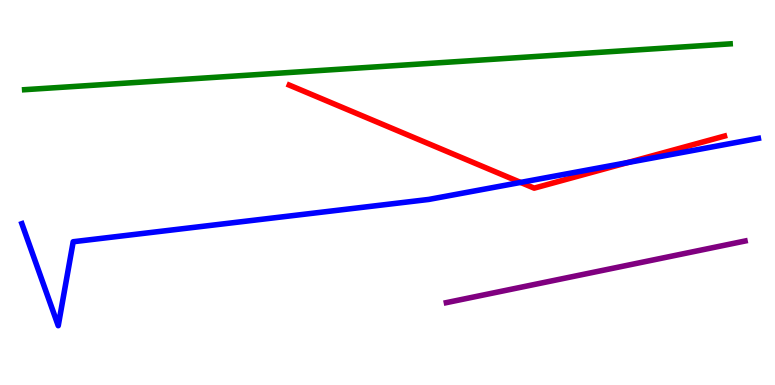[{'lines': ['blue', 'red'], 'intersections': [{'x': 6.72, 'y': 5.26}, {'x': 8.1, 'y': 5.78}]}, {'lines': ['green', 'red'], 'intersections': []}, {'lines': ['purple', 'red'], 'intersections': []}, {'lines': ['blue', 'green'], 'intersections': []}, {'lines': ['blue', 'purple'], 'intersections': []}, {'lines': ['green', 'purple'], 'intersections': []}]